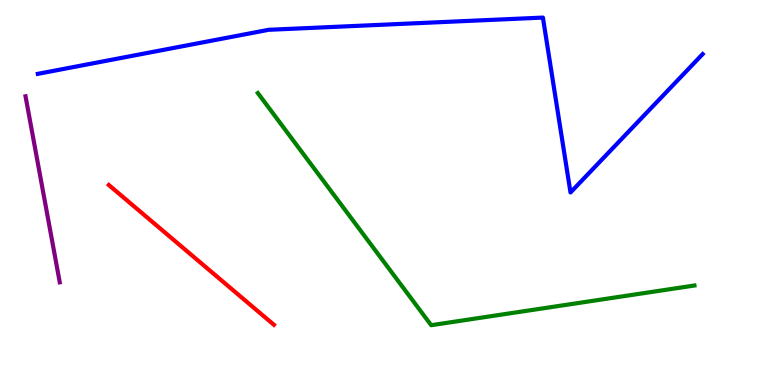[{'lines': ['blue', 'red'], 'intersections': []}, {'lines': ['green', 'red'], 'intersections': []}, {'lines': ['purple', 'red'], 'intersections': []}, {'lines': ['blue', 'green'], 'intersections': []}, {'lines': ['blue', 'purple'], 'intersections': []}, {'lines': ['green', 'purple'], 'intersections': []}]